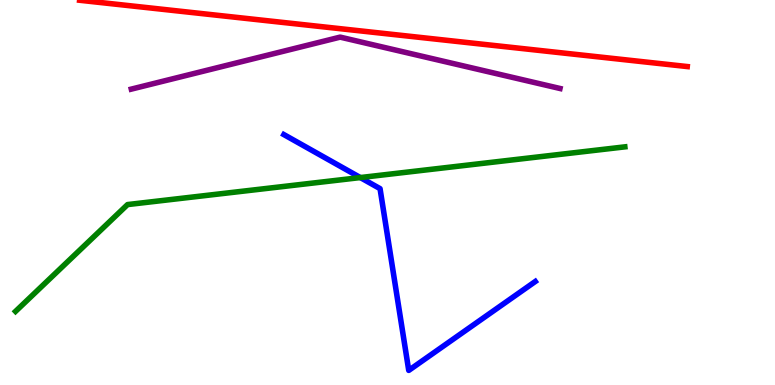[{'lines': ['blue', 'red'], 'intersections': []}, {'lines': ['green', 'red'], 'intersections': []}, {'lines': ['purple', 'red'], 'intersections': []}, {'lines': ['blue', 'green'], 'intersections': [{'x': 4.65, 'y': 5.39}]}, {'lines': ['blue', 'purple'], 'intersections': []}, {'lines': ['green', 'purple'], 'intersections': []}]